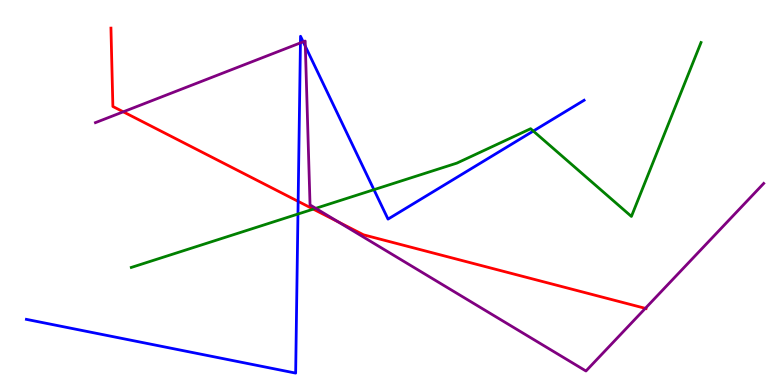[{'lines': ['blue', 'red'], 'intersections': [{'x': 3.85, 'y': 4.77}]}, {'lines': ['green', 'red'], 'intersections': [{'x': 4.04, 'y': 4.57}]}, {'lines': ['purple', 'red'], 'intersections': [{'x': 1.59, 'y': 7.1}, {'x': 4.36, 'y': 4.24}, {'x': 8.33, 'y': 1.99}]}, {'lines': ['blue', 'green'], 'intersections': [{'x': 3.84, 'y': 4.44}, {'x': 4.83, 'y': 5.07}, {'x': 6.88, 'y': 6.6}]}, {'lines': ['blue', 'purple'], 'intersections': [{'x': 3.88, 'y': 8.89}, {'x': 3.91, 'y': 8.91}, {'x': 3.94, 'y': 8.8}]}, {'lines': ['green', 'purple'], 'intersections': [{'x': 4.07, 'y': 4.59}]}]